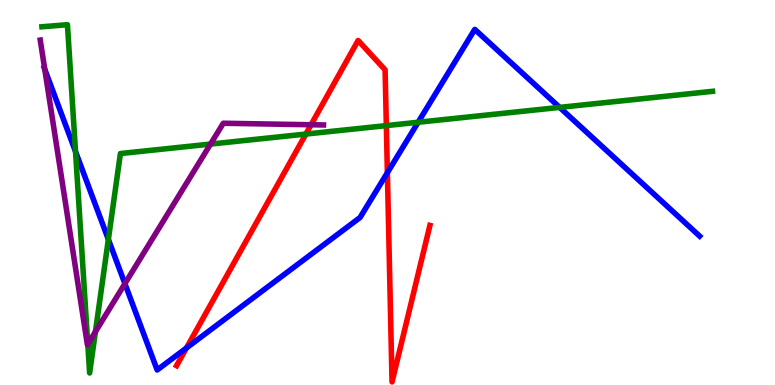[{'lines': ['blue', 'red'], 'intersections': [{'x': 2.41, 'y': 0.962}, {'x': 5.0, 'y': 5.51}]}, {'lines': ['green', 'red'], 'intersections': [{'x': 3.95, 'y': 6.52}, {'x': 4.98, 'y': 6.74}]}, {'lines': ['purple', 'red'], 'intersections': [{'x': 4.01, 'y': 6.76}]}, {'lines': ['blue', 'green'], 'intersections': [{'x': 0.975, 'y': 6.06}, {'x': 1.4, 'y': 3.78}, {'x': 5.4, 'y': 6.82}, {'x': 7.22, 'y': 7.21}]}, {'lines': ['blue', 'purple'], 'intersections': [{'x': 0.578, 'y': 8.2}, {'x': 1.61, 'y': 2.63}]}, {'lines': ['green', 'purple'], 'intersections': [{'x': 1.13, 'y': 1.06}, {'x': 1.23, 'y': 1.38}, {'x': 2.72, 'y': 6.26}]}]